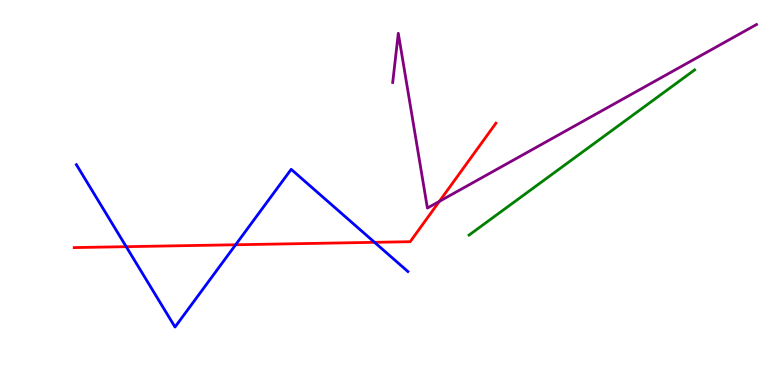[{'lines': ['blue', 'red'], 'intersections': [{'x': 1.63, 'y': 3.59}, {'x': 3.04, 'y': 3.64}, {'x': 4.83, 'y': 3.71}]}, {'lines': ['green', 'red'], 'intersections': []}, {'lines': ['purple', 'red'], 'intersections': [{'x': 5.67, 'y': 4.77}]}, {'lines': ['blue', 'green'], 'intersections': []}, {'lines': ['blue', 'purple'], 'intersections': []}, {'lines': ['green', 'purple'], 'intersections': []}]